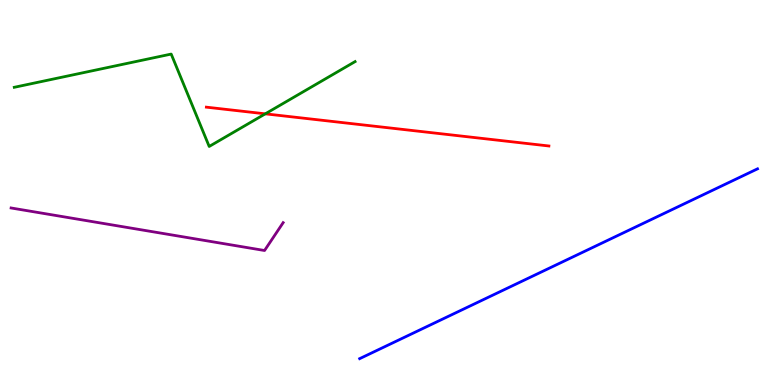[{'lines': ['blue', 'red'], 'intersections': []}, {'lines': ['green', 'red'], 'intersections': [{'x': 3.42, 'y': 7.04}]}, {'lines': ['purple', 'red'], 'intersections': []}, {'lines': ['blue', 'green'], 'intersections': []}, {'lines': ['blue', 'purple'], 'intersections': []}, {'lines': ['green', 'purple'], 'intersections': []}]